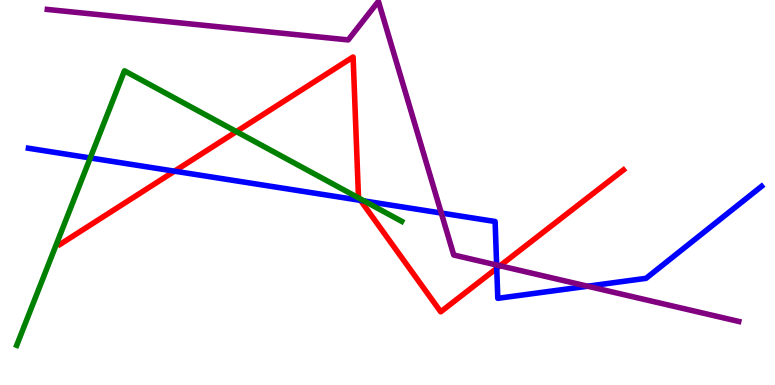[{'lines': ['blue', 'red'], 'intersections': [{'x': 2.25, 'y': 5.55}, {'x': 4.65, 'y': 4.8}, {'x': 6.41, 'y': 3.03}]}, {'lines': ['green', 'red'], 'intersections': [{'x': 3.05, 'y': 6.58}, {'x': 4.63, 'y': 4.85}]}, {'lines': ['purple', 'red'], 'intersections': [{'x': 6.45, 'y': 3.1}]}, {'lines': ['blue', 'green'], 'intersections': [{'x': 1.16, 'y': 5.9}, {'x': 4.7, 'y': 4.78}]}, {'lines': ['blue', 'purple'], 'intersections': [{'x': 5.69, 'y': 4.47}, {'x': 6.41, 'y': 3.12}, {'x': 7.58, 'y': 2.57}]}, {'lines': ['green', 'purple'], 'intersections': []}]